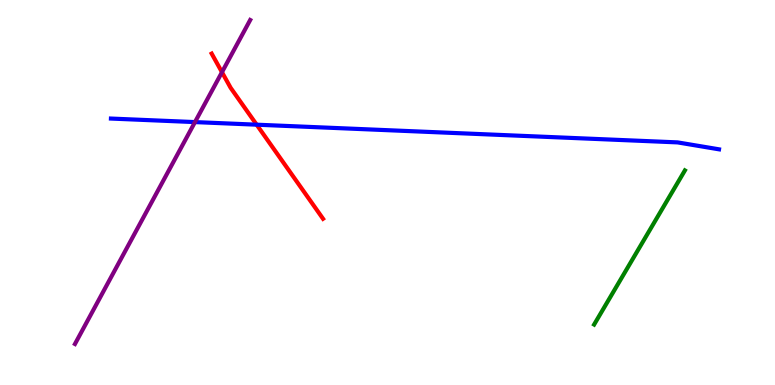[{'lines': ['blue', 'red'], 'intersections': [{'x': 3.31, 'y': 6.76}]}, {'lines': ['green', 'red'], 'intersections': []}, {'lines': ['purple', 'red'], 'intersections': [{'x': 2.86, 'y': 8.13}]}, {'lines': ['blue', 'green'], 'intersections': []}, {'lines': ['blue', 'purple'], 'intersections': [{'x': 2.52, 'y': 6.83}]}, {'lines': ['green', 'purple'], 'intersections': []}]